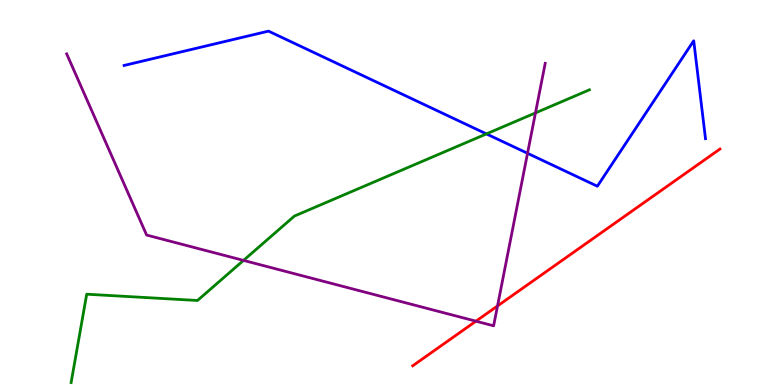[{'lines': ['blue', 'red'], 'intersections': []}, {'lines': ['green', 'red'], 'intersections': []}, {'lines': ['purple', 'red'], 'intersections': [{'x': 6.14, 'y': 1.66}, {'x': 6.42, 'y': 2.05}]}, {'lines': ['blue', 'green'], 'intersections': [{'x': 6.28, 'y': 6.52}]}, {'lines': ['blue', 'purple'], 'intersections': [{'x': 6.81, 'y': 6.02}]}, {'lines': ['green', 'purple'], 'intersections': [{'x': 3.14, 'y': 3.24}, {'x': 6.91, 'y': 7.07}]}]